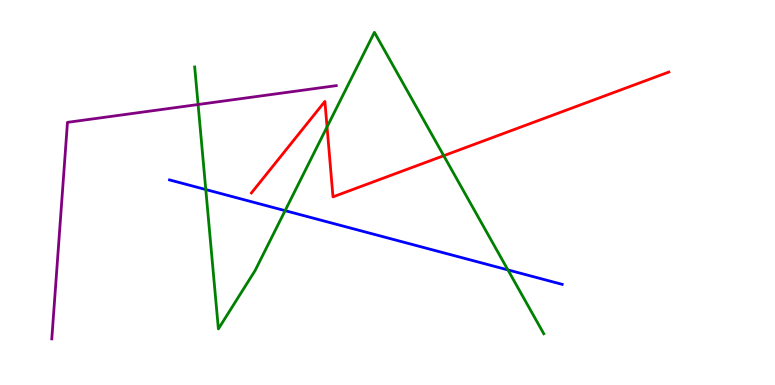[{'lines': ['blue', 'red'], 'intersections': []}, {'lines': ['green', 'red'], 'intersections': [{'x': 4.22, 'y': 6.7}, {'x': 5.73, 'y': 5.96}]}, {'lines': ['purple', 'red'], 'intersections': []}, {'lines': ['blue', 'green'], 'intersections': [{'x': 2.66, 'y': 5.08}, {'x': 3.68, 'y': 4.53}, {'x': 6.55, 'y': 2.99}]}, {'lines': ['blue', 'purple'], 'intersections': []}, {'lines': ['green', 'purple'], 'intersections': [{'x': 2.56, 'y': 7.29}]}]